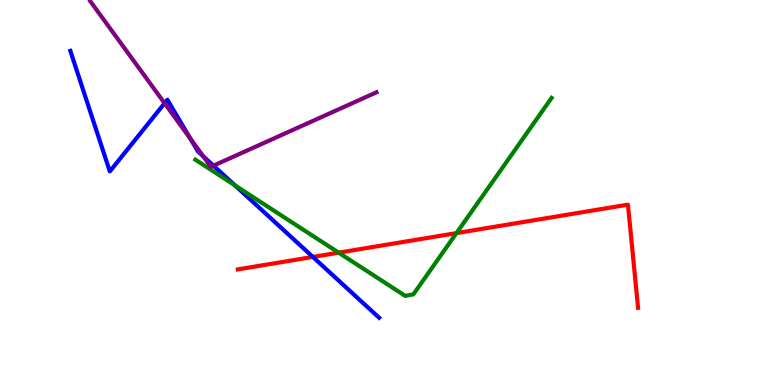[{'lines': ['blue', 'red'], 'intersections': [{'x': 4.04, 'y': 3.33}]}, {'lines': ['green', 'red'], 'intersections': [{'x': 4.37, 'y': 3.44}, {'x': 5.89, 'y': 3.95}]}, {'lines': ['purple', 'red'], 'intersections': []}, {'lines': ['blue', 'green'], 'intersections': [{'x': 3.03, 'y': 5.19}]}, {'lines': ['blue', 'purple'], 'intersections': [{'x': 2.12, 'y': 7.32}, {'x': 2.46, 'y': 6.4}, {'x': 2.62, 'y': 5.94}, {'x': 2.75, 'y': 5.7}]}, {'lines': ['green', 'purple'], 'intersections': []}]